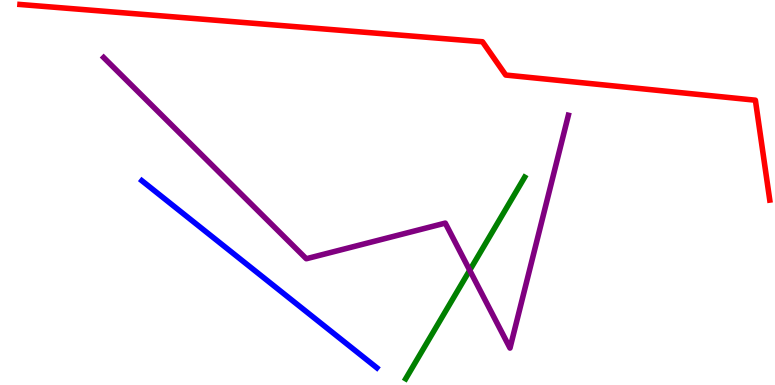[{'lines': ['blue', 'red'], 'intersections': []}, {'lines': ['green', 'red'], 'intersections': []}, {'lines': ['purple', 'red'], 'intersections': []}, {'lines': ['blue', 'green'], 'intersections': []}, {'lines': ['blue', 'purple'], 'intersections': []}, {'lines': ['green', 'purple'], 'intersections': [{'x': 6.06, 'y': 2.98}]}]